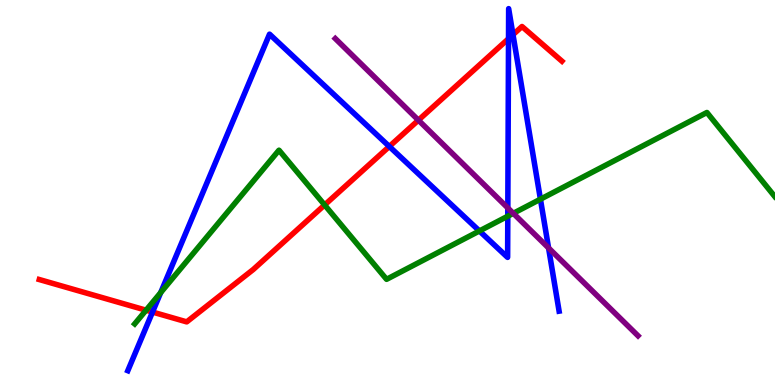[{'lines': ['blue', 'red'], 'intersections': [{'x': 1.97, 'y': 1.89}, {'x': 5.02, 'y': 6.2}, {'x': 6.56, 'y': 9.0}, {'x': 6.62, 'y': 9.1}]}, {'lines': ['green', 'red'], 'intersections': [{'x': 1.88, 'y': 1.94}, {'x': 4.19, 'y': 4.68}]}, {'lines': ['purple', 'red'], 'intersections': [{'x': 5.4, 'y': 6.88}]}, {'lines': ['blue', 'green'], 'intersections': [{'x': 2.07, 'y': 2.4}, {'x': 6.19, 'y': 4.0}, {'x': 6.55, 'y': 4.38}, {'x': 6.97, 'y': 4.83}]}, {'lines': ['blue', 'purple'], 'intersections': [{'x': 6.55, 'y': 4.6}, {'x': 7.08, 'y': 3.56}]}, {'lines': ['green', 'purple'], 'intersections': [{'x': 6.62, 'y': 4.46}]}]